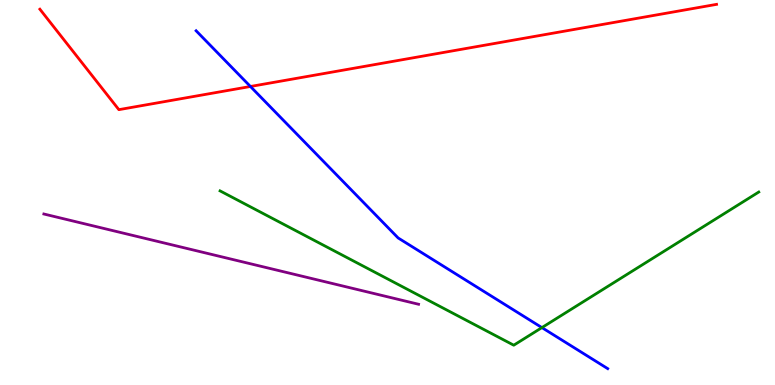[{'lines': ['blue', 'red'], 'intersections': [{'x': 3.23, 'y': 7.75}]}, {'lines': ['green', 'red'], 'intersections': []}, {'lines': ['purple', 'red'], 'intersections': []}, {'lines': ['blue', 'green'], 'intersections': [{'x': 6.99, 'y': 1.49}]}, {'lines': ['blue', 'purple'], 'intersections': []}, {'lines': ['green', 'purple'], 'intersections': []}]